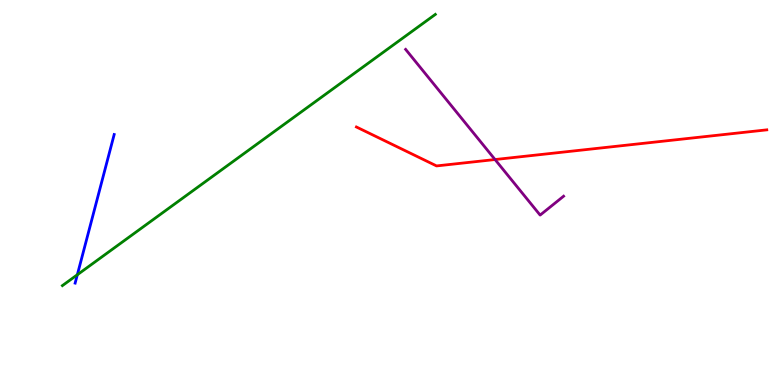[{'lines': ['blue', 'red'], 'intersections': []}, {'lines': ['green', 'red'], 'intersections': []}, {'lines': ['purple', 'red'], 'intersections': [{'x': 6.39, 'y': 5.86}]}, {'lines': ['blue', 'green'], 'intersections': [{'x': 0.998, 'y': 2.86}]}, {'lines': ['blue', 'purple'], 'intersections': []}, {'lines': ['green', 'purple'], 'intersections': []}]